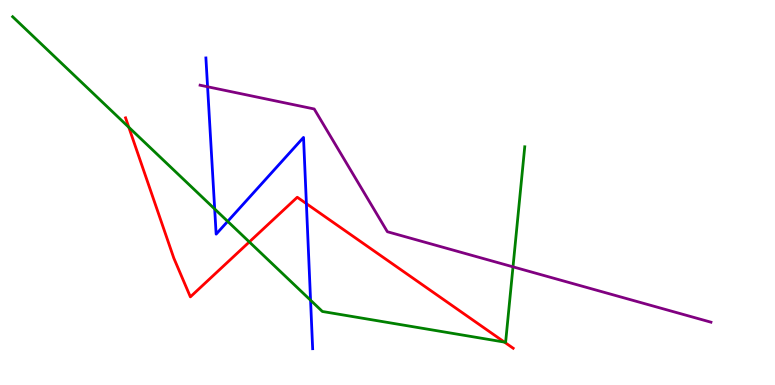[{'lines': ['blue', 'red'], 'intersections': [{'x': 3.95, 'y': 4.71}]}, {'lines': ['green', 'red'], 'intersections': [{'x': 1.66, 'y': 6.69}, {'x': 3.22, 'y': 3.72}, {'x': 6.51, 'y': 1.11}]}, {'lines': ['purple', 'red'], 'intersections': []}, {'lines': ['blue', 'green'], 'intersections': [{'x': 2.77, 'y': 4.57}, {'x': 2.94, 'y': 4.25}, {'x': 4.01, 'y': 2.2}]}, {'lines': ['blue', 'purple'], 'intersections': [{'x': 2.68, 'y': 7.75}]}, {'lines': ['green', 'purple'], 'intersections': [{'x': 6.62, 'y': 3.07}]}]